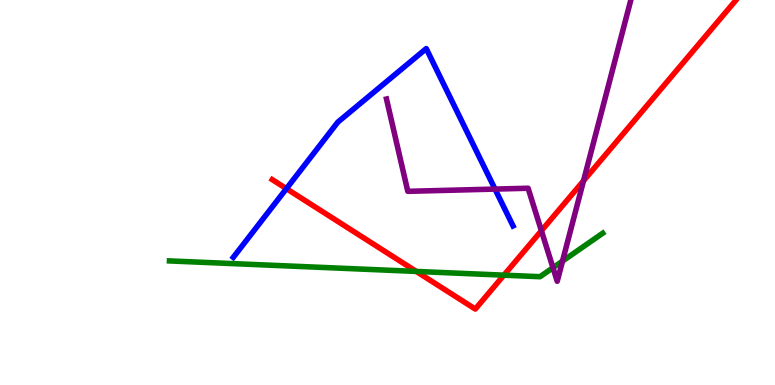[{'lines': ['blue', 'red'], 'intersections': [{'x': 3.7, 'y': 5.1}]}, {'lines': ['green', 'red'], 'intersections': [{'x': 5.37, 'y': 2.95}, {'x': 6.5, 'y': 2.85}]}, {'lines': ['purple', 'red'], 'intersections': [{'x': 6.99, 'y': 4.01}, {'x': 7.53, 'y': 5.3}]}, {'lines': ['blue', 'green'], 'intersections': []}, {'lines': ['blue', 'purple'], 'intersections': [{'x': 6.39, 'y': 5.09}]}, {'lines': ['green', 'purple'], 'intersections': [{'x': 7.14, 'y': 3.05}, {'x': 7.26, 'y': 3.22}]}]